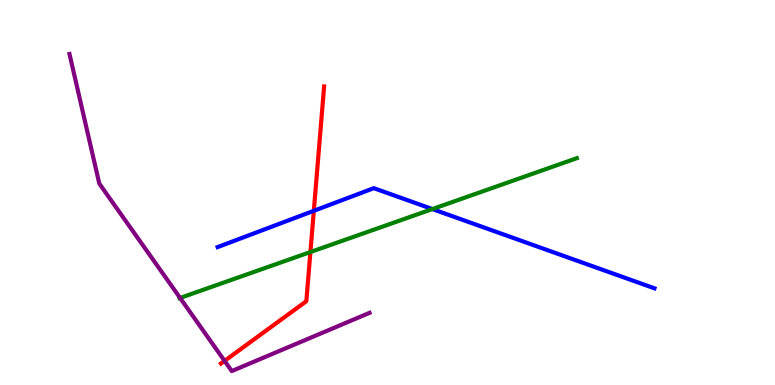[{'lines': ['blue', 'red'], 'intersections': [{'x': 4.05, 'y': 4.52}]}, {'lines': ['green', 'red'], 'intersections': [{'x': 4.01, 'y': 3.45}]}, {'lines': ['purple', 'red'], 'intersections': [{'x': 2.9, 'y': 0.626}]}, {'lines': ['blue', 'green'], 'intersections': [{'x': 5.58, 'y': 4.57}]}, {'lines': ['blue', 'purple'], 'intersections': []}, {'lines': ['green', 'purple'], 'intersections': [{'x': 2.32, 'y': 2.26}]}]